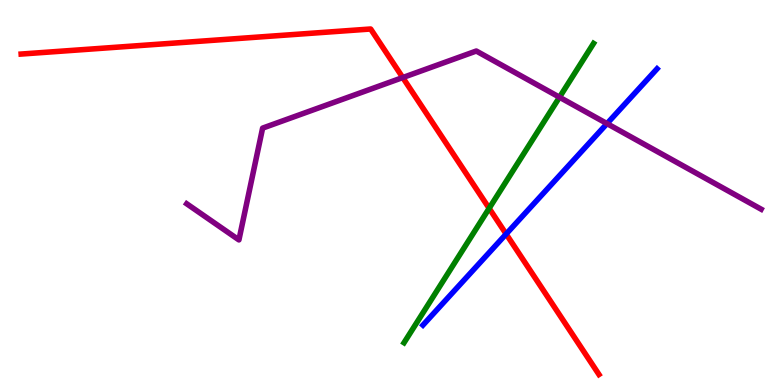[{'lines': ['blue', 'red'], 'intersections': [{'x': 6.53, 'y': 3.92}]}, {'lines': ['green', 'red'], 'intersections': [{'x': 6.31, 'y': 4.59}]}, {'lines': ['purple', 'red'], 'intersections': [{'x': 5.2, 'y': 7.99}]}, {'lines': ['blue', 'green'], 'intersections': []}, {'lines': ['blue', 'purple'], 'intersections': [{'x': 7.83, 'y': 6.79}]}, {'lines': ['green', 'purple'], 'intersections': [{'x': 7.22, 'y': 7.47}]}]